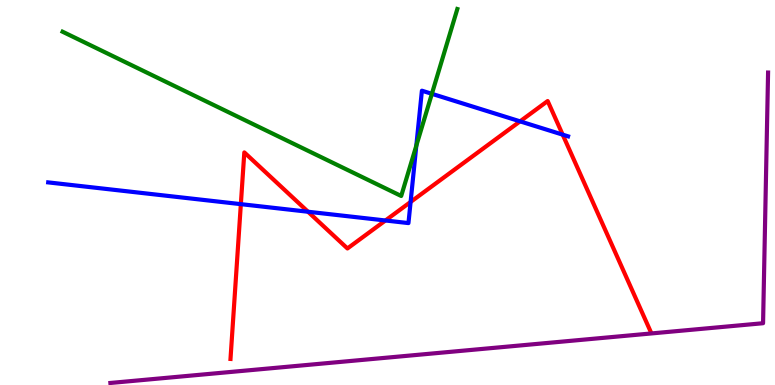[{'lines': ['blue', 'red'], 'intersections': [{'x': 3.11, 'y': 4.7}, {'x': 3.97, 'y': 4.5}, {'x': 4.97, 'y': 4.27}, {'x': 5.3, 'y': 4.75}, {'x': 6.71, 'y': 6.85}, {'x': 7.26, 'y': 6.5}]}, {'lines': ['green', 'red'], 'intersections': []}, {'lines': ['purple', 'red'], 'intersections': []}, {'lines': ['blue', 'green'], 'intersections': [{'x': 5.37, 'y': 6.22}, {'x': 5.57, 'y': 7.56}]}, {'lines': ['blue', 'purple'], 'intersections': []}, {'lines': ['green', 'purple'], 'intersections': []}]